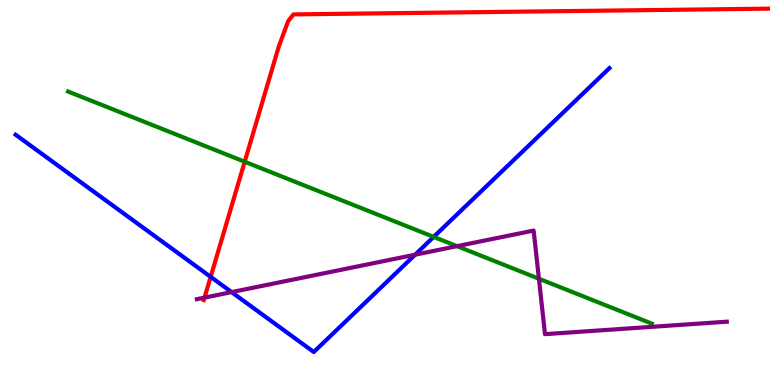[{'lines': ['blue', 'red'], 'intersections': [{'x': 2.72, 'y': 2.81}]}, {'lines': ['green', 'red'], 'intersections': [{'x': 3.16, 'y': 5.8}]}, {'lines': ['purple', 'red'], 'intersections': [{'x': 2.64, 'y': 2.27}]}, {'lines': ['blue', 'green'], 'intersections': [{'x': 5.6, 'y': 3.85}]}, {'lines': ['blue', 'purple'], 'intersections': [{'x': 2.99, 'y': 2.41}, {'x': 5.36, 'y': 3.38}]}, {'lines': ['green', 'purple'], 'intersections': [{'x': 5.9, 'y': 3.61}, {'x': 6.95, 'y': 2.76}]}]